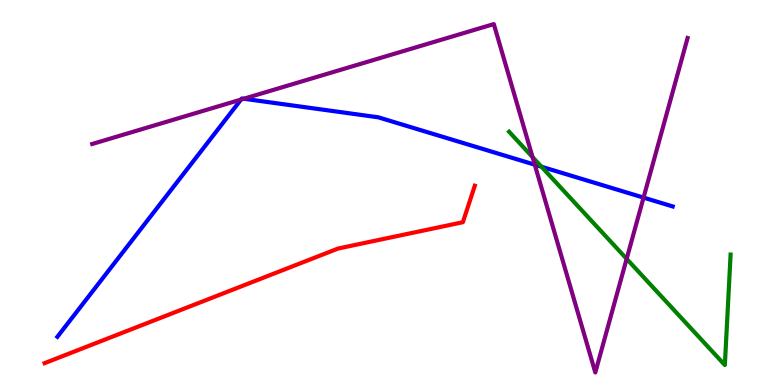[{'lines': ['blue', 'red'], 'intersections': []}, {'lines': ['green', 'red'], 'intersections': []}, {'lines': ['purple', 'red'], 'intersections': []}, {'lines': ['blue', 'green'], 'intersections': [{'x': 6.99, 'y': 5.67}]}, {'lines': ['blue', 'purple'], 'intersections': [{'x': 3.11, 'y': 7.41}, {'x': 3.15, 'y': 7.44}, {'x': 6.9, 'y': 5.72}, {'x': 8.3, 'y': 4.87}]}, {'lines': ['green', 'purple'], 'intersections': [{'x': 6.87, 'y': 5.92}, {'x': 8.09, 'y': 3.28}]}]